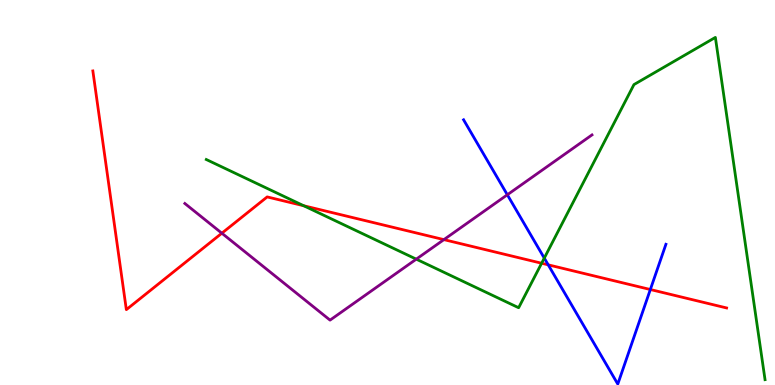[{'lines': ['blue', 'red'], 'intersections': [{'x': 7.07, 'y': 3.12}, {'x': 8.39, 'y': 2.48}]}, {'lines': ['green', 'red'], 'intersections': [{'x': 3.92, 'y': 4.66}, {'x': 6.99, 'y': 3.16}]}, {'lines': ['purple', 'red'], 'intersections': [{'x': 2.86, 'y': 3.94}, {'x': 5.73, 'y': 3.78}]}, {'lines': ['blue', 'green'], 'intersections': [{'x': 7.02, 'y': 3.3}]}, {'lines': ['blue', 'purple'], 'intersections': [{'x': 6.55, 'y': 4.94}]}, {'lines': ['green', 'purple'], 'intersections': [{'x': 5.37, 'y': 3.27}]}]